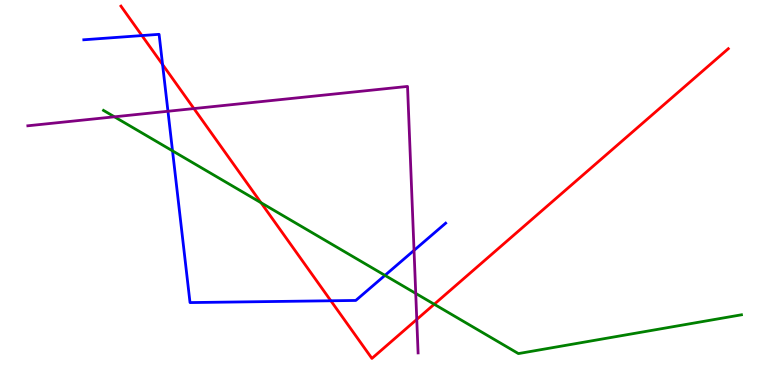[{'lines': ['blue', 'red'], 'intersections': [{'x': 1.83, 'y': 9.08}, {'x': 2.1, 'y': 8.32}, {'x': 4.27, 'y': 2.19}]}, {'lines': ['green', 'red'], 'intersections': [{'x': 3.37, 'y': 4.73}, {'x': 5.6, 'y': 2.1}]}, {'lines': ['purple', 'red'], 'intersections': [{'x': 2.5, 'y': 7.18}, {'x': 5.38, 'y': 1.7}]}, {'lines': ['blue', 'green'], 'intersections': [{'x': 2.23, 'y': 6.08}, {'x': 4.97, 'y': 2.85}]}, {'lines': ['blue', 'purple'], 'intersections': [{'x': 2.17, 'y': 7.11}, {'x': 5.34, 'y': 3.5}]}, {'lines': ['green', 'purple'], 'intersections': [{'x': 1.48, 'y': 6.97}, {'x': 5.36, 'y': 2.38}]}]